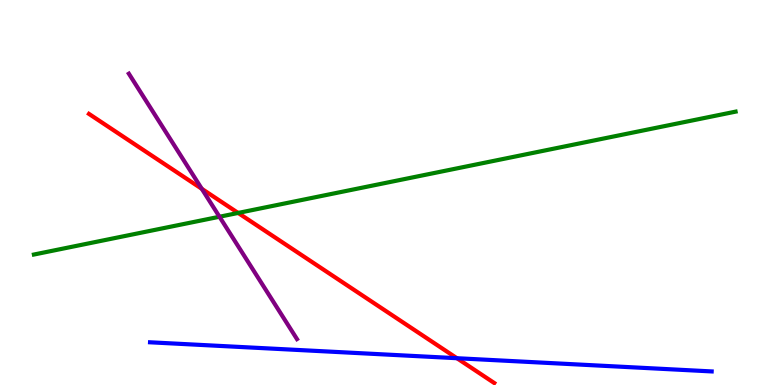[{'lines': ['blue', 'red'], 'intersections': [{'x': 5.9, 'y': 0.696}]}, {'lines': ['green', 'red'], 'intersections': [{'x': 3.07, 'y': 4.47}]}, {'lines': ['purple', 'red'], 'intersections': [{'x': 2.6, 'y': 5.1}]}, {'lines': ['blue', 'green'], 'intersections': []}, {'lines': ['blue', 'purple'], 'intersections': []}, {'lines': ['green', 'purple'], 'intersections': [{'x': 2.83, 'y': 4.37}]}]